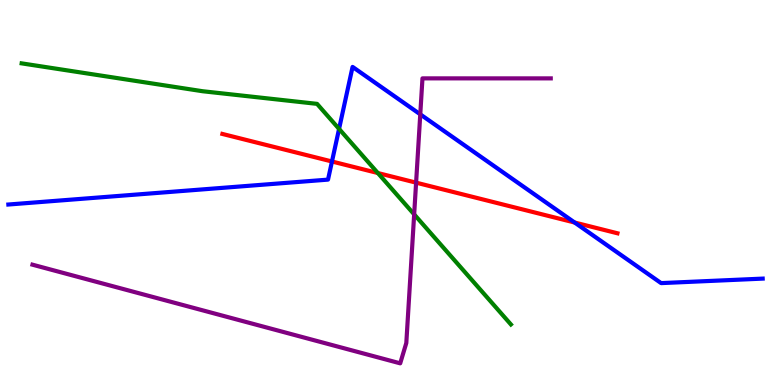[{'lines': ['blue', 'red'], 'intersections': [{'x': 4.28, 'y': 5.81}, {'x': 7.41, 'y': 4.22}]}, {'lines': ['green', 'red'], 'intersections': [{'x': 4.88, 'y': 5.51}]}, {'lines': ['purple', 'red'], 'intersections': [{'x': 5.37, 'y': 5.26}]}, {'lines': ['blue', 'green'], 'intersections': [{'x': 4.38, 'y': 6.65}]}, {'lines': ['blue', 'purple'], 'intersections': [{'x': 5.42, 'y': 7.03}]}, {'lines': ['green', 'purple'], 'intersections': [{'x': 5.34, 'y': 4.43}]}]